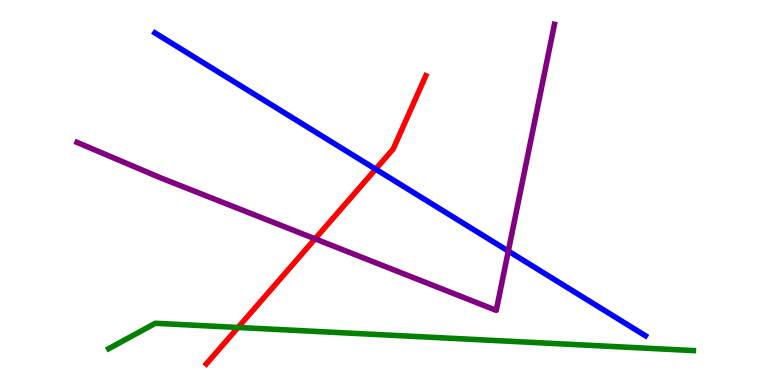[{'lines': ['blue', 'red'], 'intersections': [{'x': 4.85, 'y': 5.61}]}, {'lines': ['green', 'red'], 'intersections': [{'x': 3.07, 'y': 1.49}]}, {'lines': ['purple', 'red'], 'intersections': [{'x': 4.07, 'y': 3.8}]}, {'lines': ['blue', 'green'], 'intersections': []}, {'lines': ['blue', 'purple'], 'intersections': [{'x': 6.56, 'y': 3.48}]}, {'lines': ['green', 'purple'], 'intersections': []}]